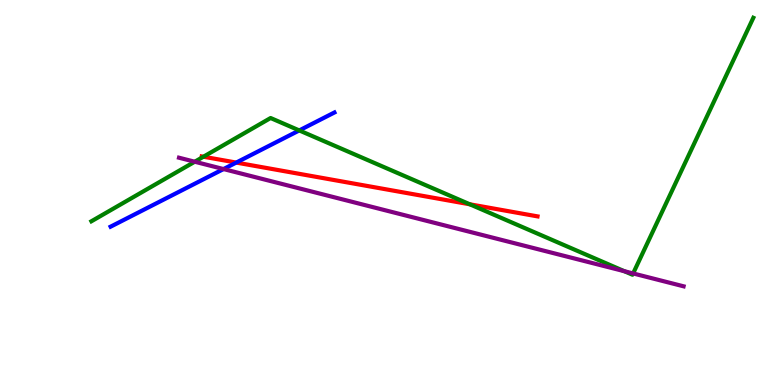[{'lines': ['blue', 'red'], 'intersections': [{'x': 3.05, 'y': 5.78}]}, {'lines': ['green', 'red'], 'intersections': [{'x': 2.63, 'y': 5.93}, {'x': 6.06, 'y': 4.69}]}, {'lines': ['purple', 'red'], 'intersections': []}, {'lines': ['blue', 'green'], 'intersections': [{'x': 3.86, 'y': 6.61}]}, {'lines': ['blue', 'purple'], 'intersections': [{'x': 2.88, 'y': 5.61}]}, {'lines': ['green', 'purple'], 'intersections': [{'x': 2.51, 'y': 5.8}, {'x': 8.06, 'y': 2.96}, {'x': 8.17, 'y': 2.9}]}]